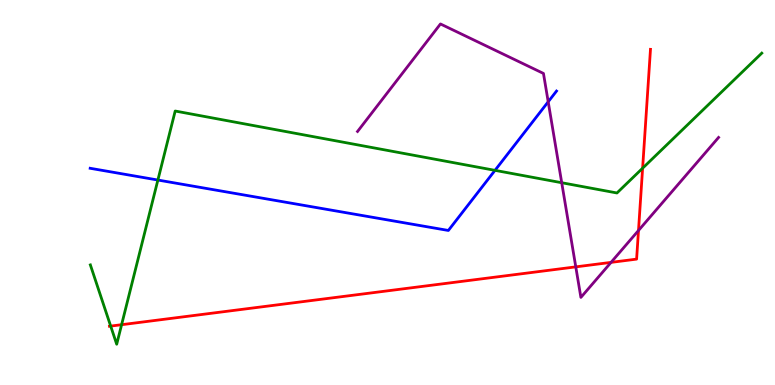[{'lines': ['blue', 'red'], 'intersections': []}, {'lines': ['green', 'red'], 'intersections': [{'x': 1.43, 'y': 1.53}, {'x': 1.57, 'y': 1.57}, {'x': 8.29, 'y': 5.63}]}, {'lines': ['purple', 'red'], 'intersections': [{'x': 7.43, 'y': 3.07}, {'x': 7.88, 'y': 3.18}, {'x': 8.24, 'y': 4.01}]}, {'lines': ['blue', 'green'], 'intersections': [{'x': 2.04, 'y': 5.32}, {'x': 6.39, 'y': 5.58}]}, {'lines': ['blue', 'purple'], 'intersections': [{'x': 7.07, 'y': 7.36}]}, {'lines': ['green', 'purple'], 'intersections': [{'x': 7.25, 'y': 5.25}]}]